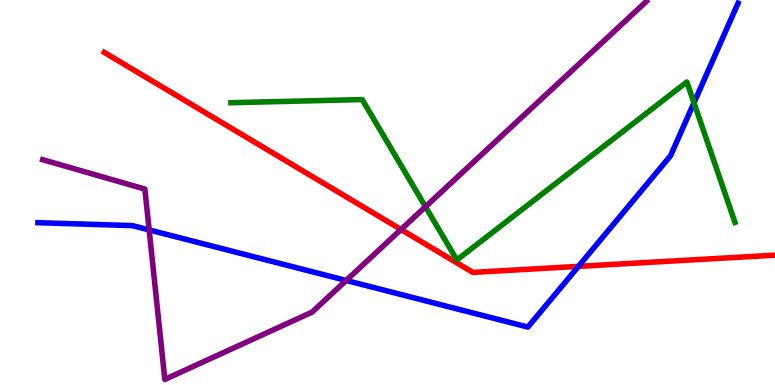[{'lines': ['blue', 'red'], 'intersections': [{'x': 7.46, 'y': 3.08}]}, {'lines': ['green', 'red'], 'intersections': []}, {'lines': ['purple', 'red'], 'intersections': [{'x': 5.17, 'y': 4.04}]}, {'lines': ['blue', 'green'], 'intersections': [{'x': 8.95, 'y': 7.33}]}, {'lines': ['blue', 'purple'], 'intersections': [{'x': 1.92, 'y': 4.03}, {'x': 4.47, 'y': 2.72}]}, {'lines': ['green', 'purple'], 'intersections': [{'x': 5.49, 'y': 4.63}]}]